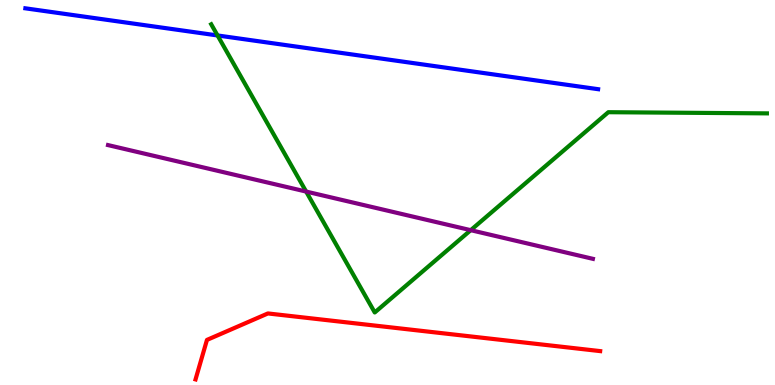[{'lines': ['blue', 'red'], 'intersections': []}, {'lines': ['green', 'red'], 'intersections': []}, {'lines': ['purple', 'red'], 'intersections': []}, {'lines': ['blue', 'green'], 'intersections': [{'x': 2.81, 'y': 9.08}]}, {'lines': ['blue', 'purple'], 'intersections': []}, {'lines': ['green', 'purple'], 'intersections': [{'x': 3.95, 'y': 5.02}, {'x': 6.07, 'y': 4.02}]}]